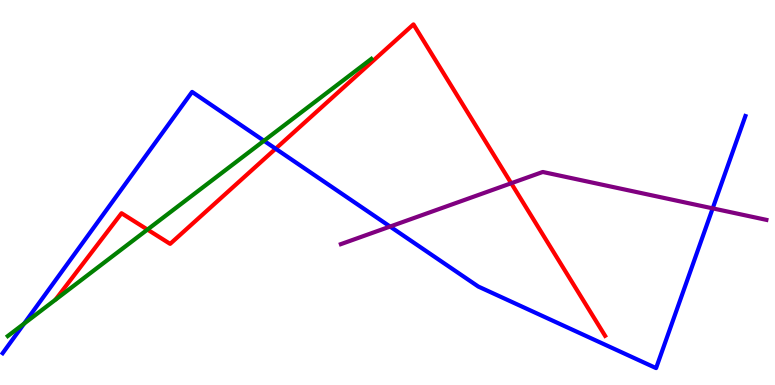[{'lines': ['blue', 'red'], 'intersections': [{'x': 3.56, 'y': 6.14}]}, {'lines': ['green', 'red'], 'intersections': [{'x': 1.9, 'y': 4.04}]}, {'lines': ['purple', 'red'], 'intersections': [{'x': 6.6, 'y': 5.24}]}, {'lines': ['blue', 'green'], 'intersections': [{'x': 0.311, 'y': 1.59}, {'x': 3.41, 'y': 6.34}]}, {'lines': ['blue', 'purple'], 'intersections': [{'x': 5.03, 'y': 4.12}, {'x': 9.2, 'y': 4.59}]}, {'lines': ['green', 'purple'], 'intersections': []}]